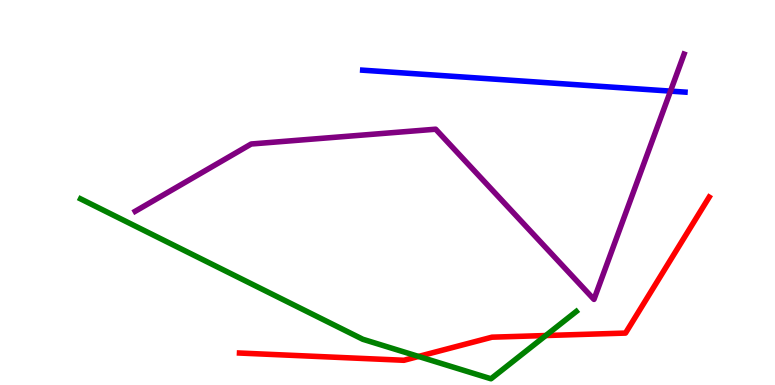[{'lines': ['blue', 'red'], 'intersections': []}, {'lines': ['green', 'red'], 'intersections': [{'x': 5.4, 'y': 0.742}, {'x': 7.04, 'y': 1.28}]}, {'lines': ['purple', 'red'], 'intersections': []}, {'lines': ['blue', 'green'], 'intersections': []}, {'lines': ['blue', 'purple'], 'intersections': [{'x': 8.65, 'y': 7.63}]}, {'lines': ['green', 'purple'], 'intersections': []}]